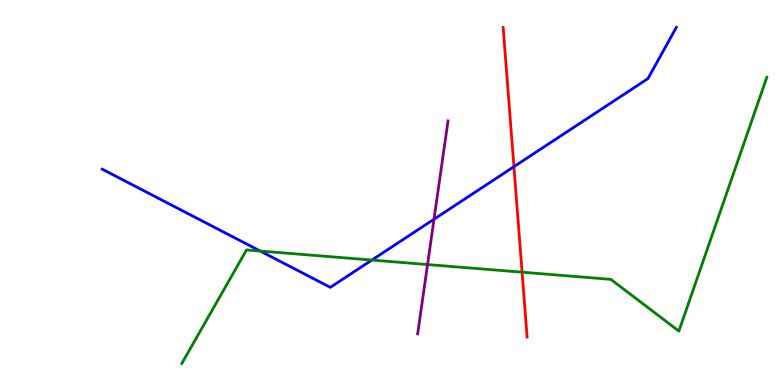[{'lines': ['blue', 'red'], 'intersections': [{'x': 6.63, 'y': 5.67}]}, {'lines': ['green', 'red'], 'intersections': [{'x': 6.74, 'y': 2.93}]}, {'lines': ['purple', 'red'], 'intersections': []}, {'lines': ['blue', 'green'], 'intersections': [{'x': 3.36, 'y': 3.48}, {'x': 4.8, 'y': 3.25}]}, {'lines': ['blue', 'purple'], 'intersections': [{'x': 5.6, 'y': 4.31}]}, {'lines': ['green', 'purple'], 'intersections': [{'x': 5.52, 'y': 3.13}]}]